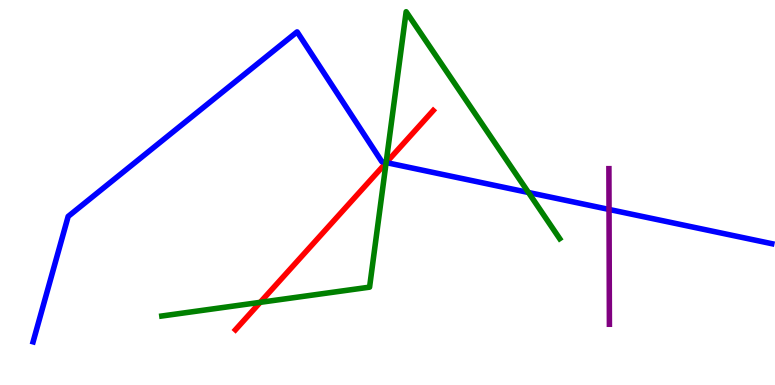[{'lines': ['blue', 'red'], 'intersections': [{'x': 4.98, 'y': 5.78}]}, {'lines': ['green', 'red'], 'intersections': [{'x': 3.36, 'y': 2.15}, {'x': 4.98, 'y': 5.77}]}, {'lines': ['purple', 'red'], 'intersections': []}, {'lines': ['blue', 'green'], 'intersections': [{'x': 4.98, 'y': 5.78}, {'x': 6.82, 'y': 5.0}]}, {'lines': ['blue', 'purple'], 'intersections': [{'x': 7.86, 'y': 4.56}]}, {'lines': ['green', 'purple'], 'intersections': []}]